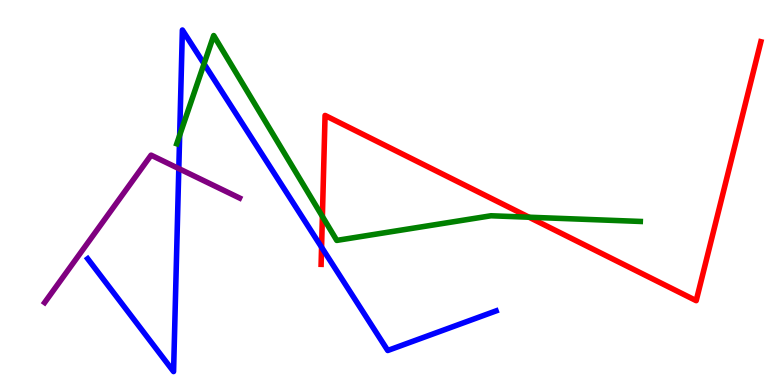[{'lines': ['blue', 'red'], 'intersections': [{'x': 4.15, 'y': 3.58}]}, {'lines': ['green', 'red'], 'intersections': [{'x': 4.16, 'y': 4.38}, {'x': 6.83, 'y': 4.36}]}, {'lines': ['purple', 'red'], 'intersections': []}, {'lines': ['blue', 'green'], 'intersections': [{'x': 2.32, 'y': 6.49}, {'x': 2.63, 'y': 8.34}]}, {'lines': ['blue', 'purple'], 'intersections': [{'x': 2.31, 'y': 5.62}]}, {'lines': ['green', 'purple'], 'intersections': []}]